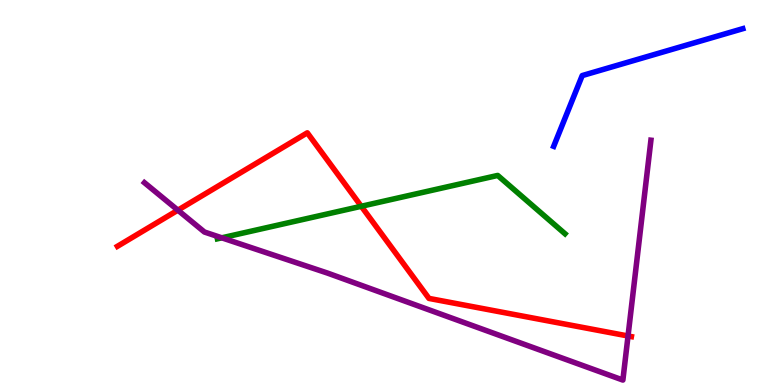[{'lines': ['blue', 'red'], 'intersections': []}, {'lines': ['green', 'red'], 'intersections': [{'x': 4.66, 'y': 4.64}]}, {'lines': ['purple', 'red'], 'intersections': [{'x': 2.3, 'y': 4.54}, {'x': 8.1, 'y': 1.27}]}, {'lines': ['blue', 'green'], 'intersections': []}, {'lines': ['blue', 'purple'], 'intersections': []}, {'lines': ['green', 'purple'], 'intersections': [{'x': 2.86, 'y': 3.82}]}]